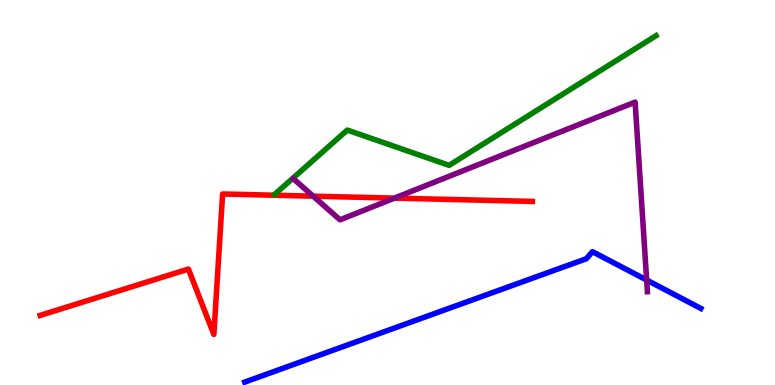[{'lines': ['blue', 'red'], 'intersections': []}, {'lines': ['green', 'red'], 'intersections': []}, {'lines': ['purple', 'red'], 'intersections': [{'x': 4.04, 'y': 4.9}, {'x': 5.09, 'y': 4.85}]}, {'lines': ['blue', 'green'], 'intersections': []}, {'lines': ['blue', 'purple'], 'intersections': [{'x': 8.34, 'y': 2.73}]}, {'lines': ['green', 'purple'], 'intersections': []}]